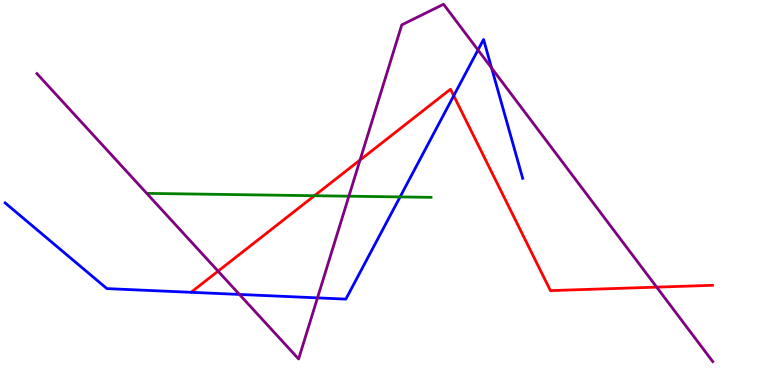[{'lines': ['blue', 'red'], 'intersections': [{'x': 5.85, 'y': 7.51}]}, {'lines': ['green', 'red'], 'intersections': [{'x': 4.06, 'y': 4.92}]}, {'lines': ['purple', 'red'], 'intersections': [{'x': 2.81, 'y': 2.96}, {'x': 4.65, 'y': 5.84}, {'x': 8.47, 'y': 2.54}]}, {'lines': ['blue', 'green'], 'intersections': [{'x': 5.16, 'y': 4.89}]}, {'lines': ['blue', 'purple'], 'intersections': [{'x': 3.09, 'y': 2.35}, {'x': 4.1, 'y': 2.26}, {'x': 6.17, 'y': 8.7}, {'x': 6.34, 'y': 8.23}]}, {'lines': ['green', 'purple'], 'intersections': [{'x': 4.5, 'y': 4.9}]}]